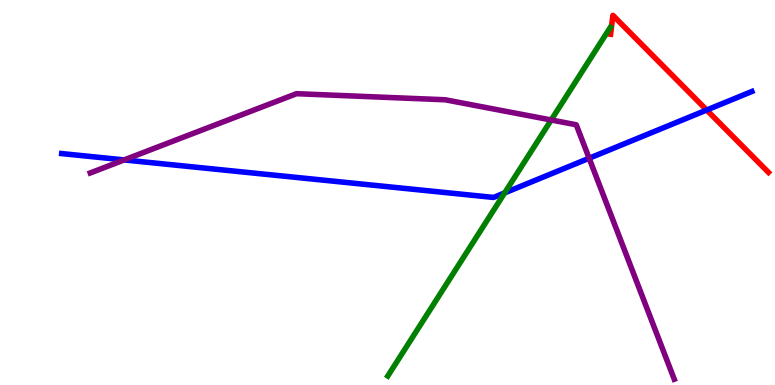[{'lines': ['blue', 'red'], 'intersections': [{'x': 9.12, 'y': 7.14}]}, {'lines': ['green', 'red'], 'intersections': []}, {'lines': ['purple', 'red'], 'intersections': []}, {'lines': ['blue', 'green'], 'intersections': [{'x': 6.51, 'y': 4.99}]}, {'lines': ['blue', 'purple'], 'intersections': [{'x': 1.6, 'y': 5.85}, {'x': 7.6, 'y': 5.89}]}, {'lines': ['green', 'purple'], 'intersections': [{'x': 7.11, 'y': 6.88}]}]